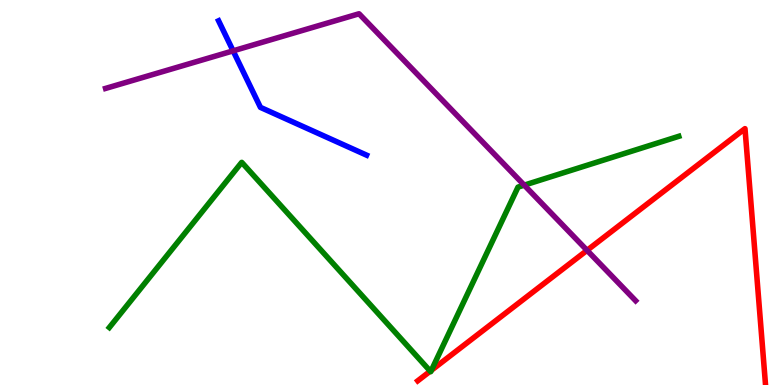[{'lines': ['blue', 'red'], 'intersections': []}, {'lines': ['green', 'red'], 'intersections': [{'x': 5.55, 'y': 0.359}, {'x': 5.57, 'y': 0.382}]}, {'lines': ['purple', 'red'], 'intersections': [{'x': 7.57, 'y': 3.5}]}, {'lines': ['blue', 'green'], 'intersections': []}, {'lines': ['blue', 'purple'], 'intersections': [{'x': 3.01, 'y': 8.68}]}, {'lines': ['green', 'purple'], 'intersections': [{'x': 6.76, 'y': 5.19}]}]